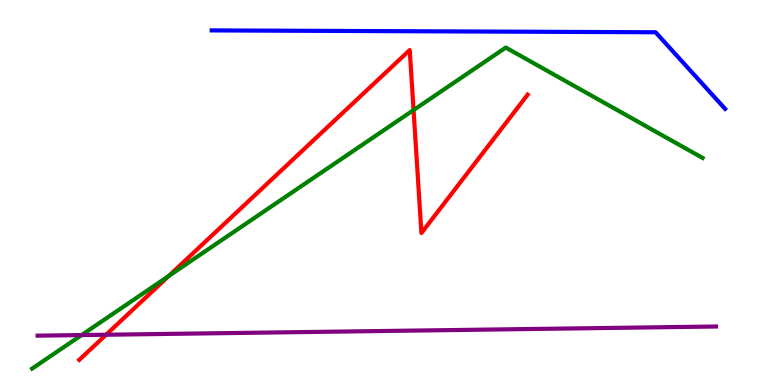[{'lines': ['blue', 'red'], 'intersections': []}, {'lines': ['green', 'red'], 'intersections': [{'x': 2.18, 'y': 2.83}, {'x': 5.34, 'y': 7.14}]}, {'lines': ['purple', 'red'], 'intersections': [{'x': 1.37, 'y': 1.31}]}, {'lines': ['blue', 'green'], 'intersections': []}, {'lines': ['blue', 'purple'], 'intersections': []}, {'lines': ['green', 'purple'], 'intersections': [{'x': 1.05, 'y': 1.3}]}]